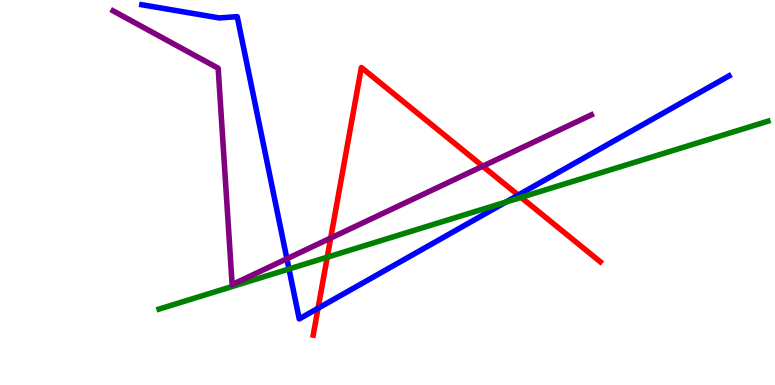[{'lines': ['blue', 'red'], 'intersections': [{'x': 4.1, 'y': 1.99}, {'x': 6.69, 'y': 4.93}]}, {'lines': ['green', 'red'], 'intersections': [{'x': 4.22, 'y': 3.32}, {'x': 6.72, 'y': 4.87}]}, {'lines': ['purple', 'red'], 'intersections': [{'x': 4.27, 'y': 3.82}, {'x': 6.23, 'y': 5.68}]}, {'lines': ['blue', 'green'], 'intersections': [{'x': 3.73, 'y': 3.01}, {'x': 6.53, 'y': 4.75}]}, {'lines': ['blue', 'purple'], 'intersections': [{'x': 3.7, 'y': 3.28}]}, {'lines': ['green', 'purple'], 'intersections': []}]